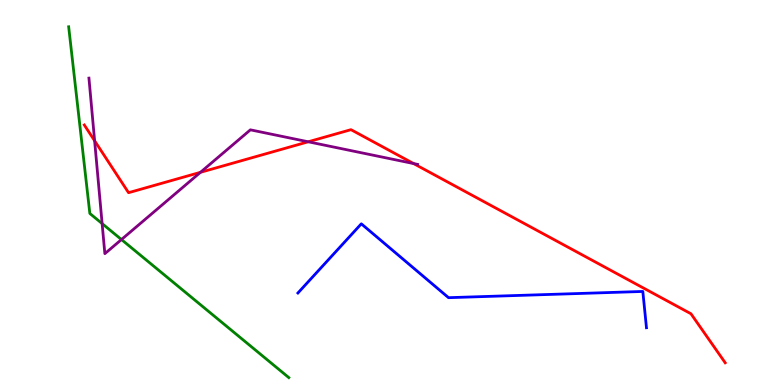[{'lines': ['blue', 'red'], 'intersections': []}, {'lines': ['green', 'red'], 'intersections': []}, {'lines': ['purple', 'red'], 'intersections': [{'x': 1.22, 'y': 6.34}, {'x': 2.59, 'y': 5.52}, {'x': 3.98, 'y': 6.32}, {'x': 5.34, 'y': 5.75}]}, {'lines': ['blue', 'green'], 'intersections': []}, {'lines': ['blue', 'purple'], 'intersections': []}, {'lines': ['green', 'purple'], 'intersections': [{'x': 1.32, 'y': 4.19}, {'x': 1.57, 'y': 3.78}]}]